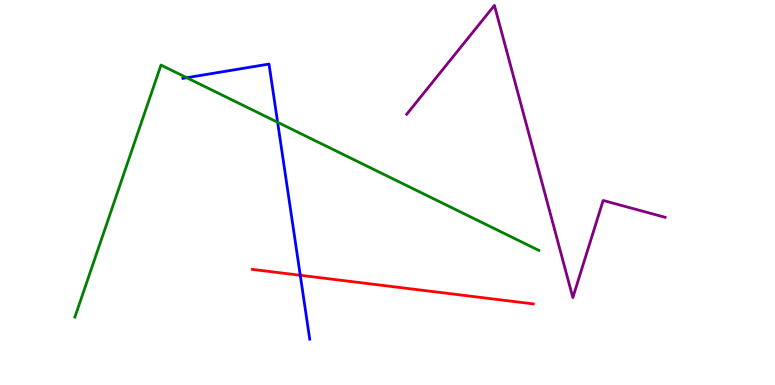[{'lines': ['blue', 'red'], 'intersections': [{'x': 3.87, 'y': 2.85}]}, {'lines': ['green', 'red'], 'intersections': []}, {'lines': ['purple', 'red'], 'intersections': []}, {'lines': ['blue', 'green'], 'intersections': [{'x': 2.41, 'y': 7.98}, {'x': 3.58, 'y': 6.82}]}, {'lines': ['blue', 'purple'], 'intersections': []}, {'lines': ['green', 'purple'], 'intersections': []}]